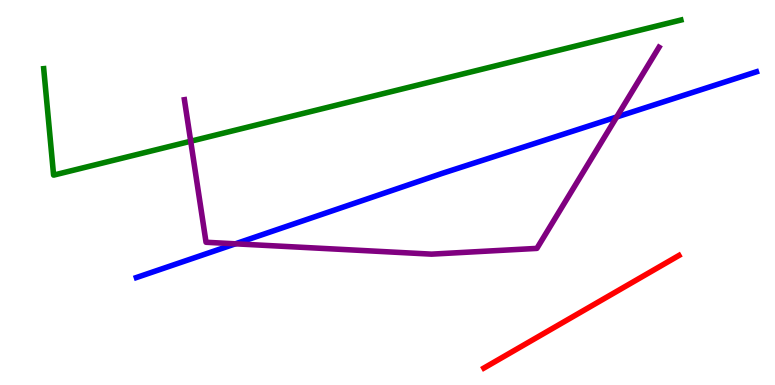[{'lines': ['blue', 'red'], 'intersections': []}, {'lines': ['green', 'red'], 'intersections': []}, {'lines': ['purple', 'red'], 'intersections': []}, {'lines': ['blue', 'green'], 'intersections': []}, {'lines': ['blue', 'purple'], 'intersections': [{'x': 3.04, 'y': 3.67}, {'x': 7.96, 'y': 6.96}]}, {'lines': ['green', 'purple'], 'intersections': [{'x': 2.46, 'y': 6.33}]}]